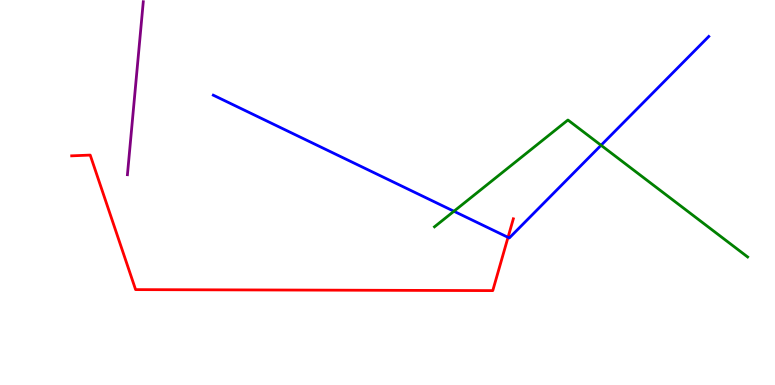[{'lines': ['blue', 'red'], 'intersections': [{'x': 6.56, 'y': 3.84}]}, {'lines': ['green', 'red'], 'intersections': []}, {'lines': ['purple', 'red'], 'intersections': []}, {'lines': ['blue', 'green'], 'intersections': [{'x': 5.86, 'y': 4.51}, {'x': 7.76, 'y': 6.23}]}, {'lines': ['blue', 'purple'], 'intersections': []}, {'lines': ['green', 'purple'], 'intersections': []}]